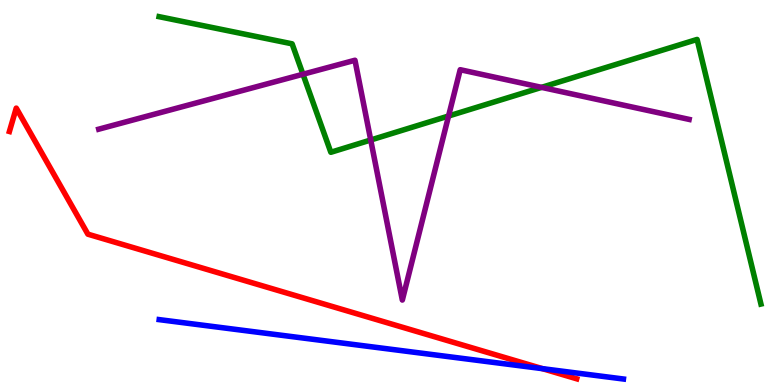[{'lines': ['blue', 'red'], 'intersections': [{'x': 7.0, 'y': 0.425}]}, {'lines': ['green', 'red'], 'intersections': []}, {'lines': ['purple', 'red'], 'intersections': []}, {'lines': ['blue', 'green'], 'intersections': []}, {'lines': ['blue', 'purple'], 'intersections': []}, {'lines': ['green', 'purple'], 'intersections': [{'x': 3.91, 'y': 8.07}, {'x': 4.78, 'y': 6.36}, {'x': 5.79, 'y': 6.99}, {'x': 6.99, 'y': 7.73}]}]